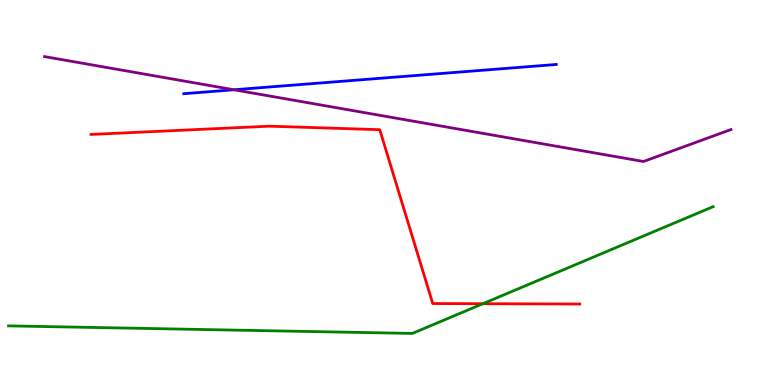[{'lines': ['blue', 'red'], 'intersections': []}, {'lines': ['green', 'red'], 'intersections': [{'x': 6.23, 'y': 2.11}]}, {'lines': ['purple', 'red'], 'intersections': []}, {'lines': ['blue', 'green'], 'intersections': []}, {'lines': ['blue', 'purple'], 'intersections': [{'x': 3.02, 'y': 7.67}]}, {'lines': ['green', 'purple'], 'intersections': []}]